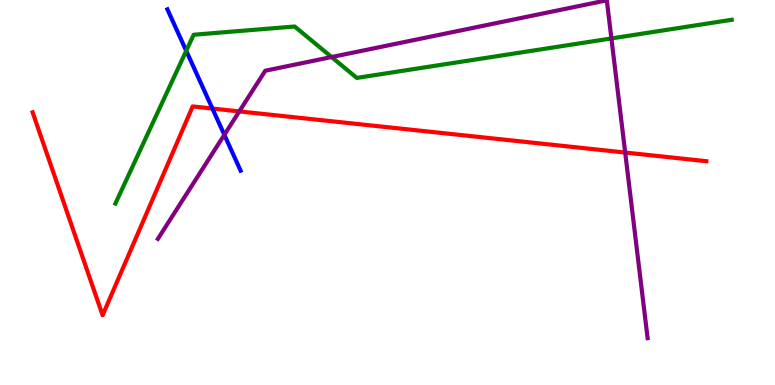[{'lines': ['blue', 'red'], 'intersections': [{'x': 2.74, 'y': 7.18}]}, {'lines': ['green', 'red'], 'intersections': []}, {'lines': ['purple', 'red'], 'intersections': [{'x': 3.09, 'y': 7.11}, {'x': 8.07, 'y': 6.04}]}, {'lines': ['blue', 'green'], 'intersections': [{'x': 2.4, 'y': 8.68}]}, {'lines': ['blue', 'purple'], 'intersections': [{'x': 2.89, 'y': 6.5}]}, {'lines': ['green', 'purple'], 'intersections': [{'x': 4.28, 'y': 8.52}, {'x': 7.89, 'y': 9.0}]}]